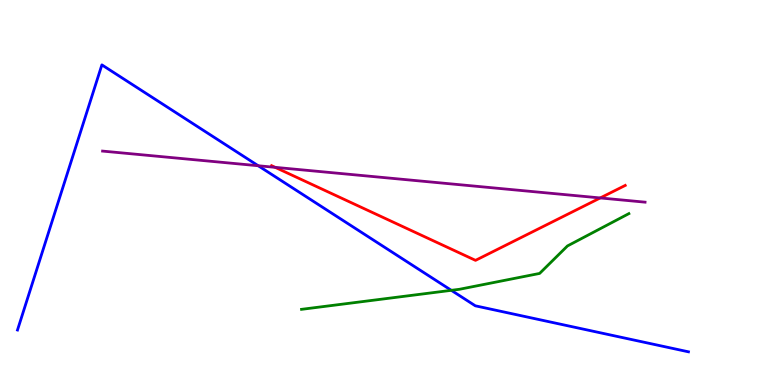[{'lines': ['blue', 'red'], 'intersections': []}, {'lines': ['green', 'red'], 'intersections': []}, {'lines': ['purple', 'red'], 'intersections': [{'x': 3.55, 'y': 5.65}, {'x': 7.74, 'y': 4.86}]}, {'lines': ['blue', 'green'], 'intersections': [{'x': 5.82, 'y': 2.46}]}, {'lines': ['blue', 'purple'], 'intersections': [{'x': 3.33, 'y': 5.69}]}, {'lines': ['green', 'purple'], 'intersections': []}]